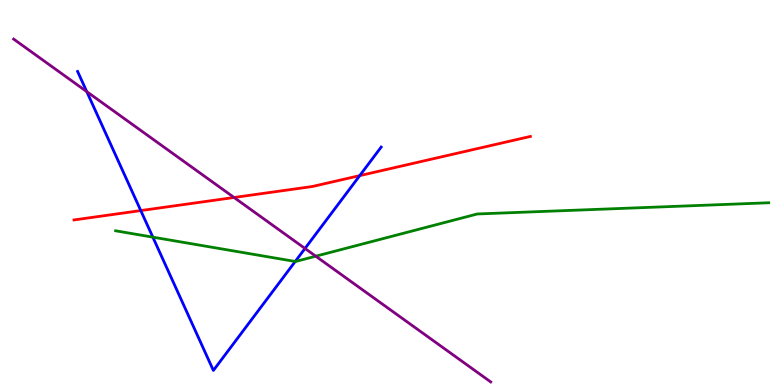[{'lines': ['blue', 'red'], 'intersections': [{'x': 1.82, 'y': 4.53}, {'x': 4.64, 'y': 5.44}]}, {'lines': ['green', 'red'], 'intersections': []}, {'lines': ['purple', 'red'], 'intersections': [{'x': 3.02, 'y': 4.87}]}, {'lines': ['blue', 'green'], 'intersections': [{'x': 1.97, 'y': 3.84}, {'x': 3.81, 'y': 3.21}]}, {'lines': ['blue', 'purple'], 'intersections': [{'x': 1.12, 'y': 7.62}, {'x': 3.94, 'y': 3.55}]}, {'lines': ['green', 'purple'], 'intersections': [{'x': 4.07, 'y': 3.35}]}]